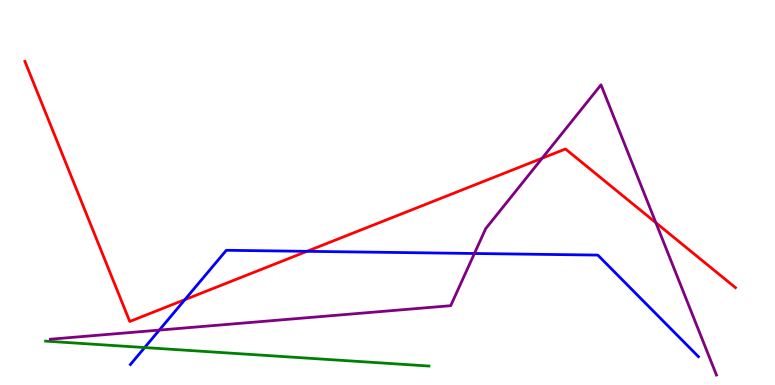[{'lines': ['blue', 'red'], 'intersections': [{'x': 2.39, 'y': 2.22}, {'x': 3.96, 'y': 3.47}]}, {'lines': ['green', 'red'], 'intersections': []}, {'lines': ['purple', 'red'], 'intersections': [{'x': 7.0, 'y': 5.89}, {'x': 8.46, 'y': 4.21}]}, {'lines': ['blue', 'green'], 'intersections': [{'x': 1.87, 'y': 0.973}]}, {'lines': ['blue', 'purple'], 'intersections': [{'x': 2.06, 'y': 1.43}, {'x': 6.12, 'y': 3.42}]}, {'lines': ['green', 'purple'], 'intersections': []}]